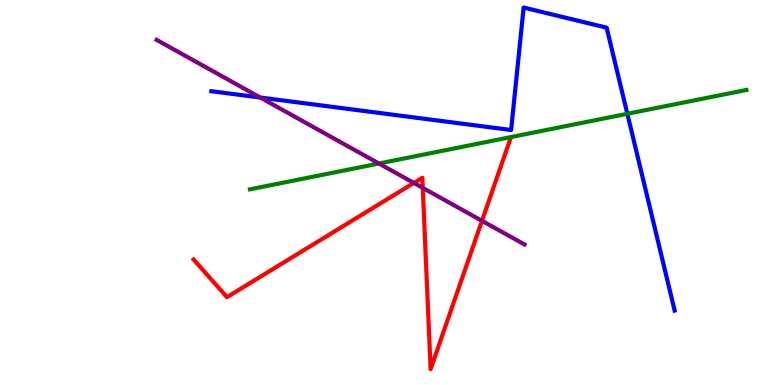[{'lines': ['blue', 'red'], 'intersections': []}, {'lines': ['green', 'red'], 'intersections': []}, {'lines': ['purple', 'red'], 'intersections': [{'x': 5.34, 'y': 5.25}, {'x': 5.46, 'y': 5.12}, {'x': 6.22, 'y': 4.26}]}, {'lines': ['blue', 'green'], 'intersections': [{'x': 8.09, 'y': 7.04}]}, {'lines': ['blue', 'purple'], 'intersections': [{'x': 3.36, 'y': 7.47}]}, {'lines': ['green', 'purple'], 'intersections': [{'x': 4.89, 'y': 5.75}]}]